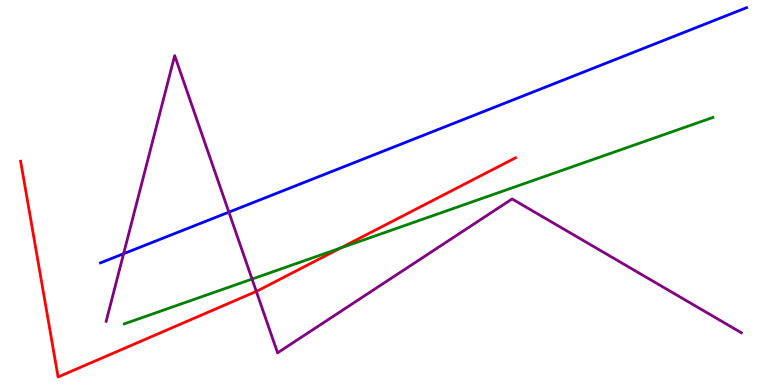[{'lines': ['blue', 'red'], 'intersections': []}, {'lines': ['green', 'red'], 'intersections': [{'x': 4.39, 'y': 3.56}]}, {'lines': ['purple', 'red'], 'intersections': [{'x': 3.31, 'y': 2.43}]}, {'lines': ['blue', 'green'], 'intersections': []}, {'lines': ['blue', 'purple'], 'intersections': [{'x': 1.59, 'y': 3.41}, {'x': 2.95, 'y': 4.49}]}, {'lines': ['green', 'purple'], 'intersections': [{'x': 3.25, 'y': 2.75}]}]